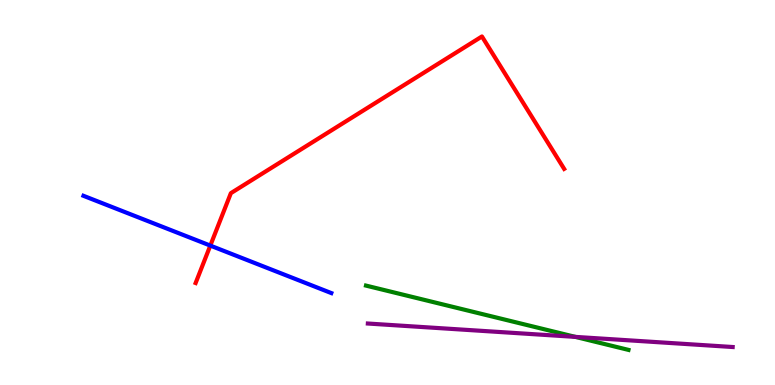[{'lines': ['blue', 'red'], 'intersections': [{'x': 2.71, 'y': 3.62}]}, {'lines': ['green', 'red'], 'intersections': []}, {'lines': ['purple', 'red'], 'intersections': []}, {'lines': ['blue', 'green'], 'intersections': []}, {'lines': ['blue', 'purple'], 'intersections': []}, {'lines': ['green', 'purple'], 'intersections': [{'x': 7.42, 'y': 1.25}]}]